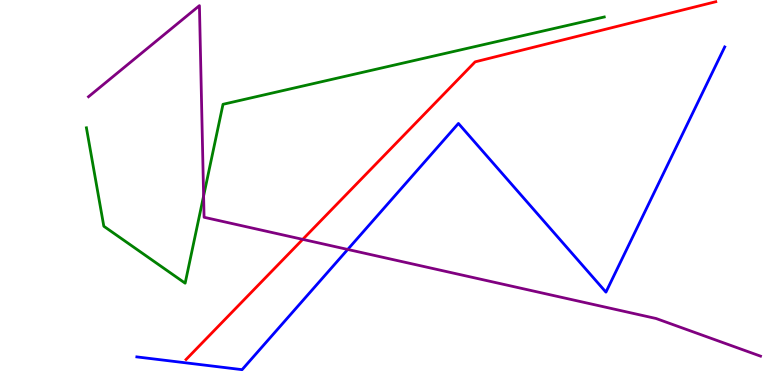[{'lines': ['blue', 'red'], 'intersections': []}, {'lines': ['green', 'red'], 'intersections': []}, {'lines': ['purple', 'red'], 'intersections': [{'x': 3.91, 'y': 3.78}]}, {'lines': ['blue', 'green'], 'intersections': []}, {'lines': ['blue', 'purple'], 'intersections': [{'x': 4.49, 'y': 3.52}]}, {'lines': ['green', 'purple'], 'intersections': [{'x': 2.63, 'y': 4.91}]}]